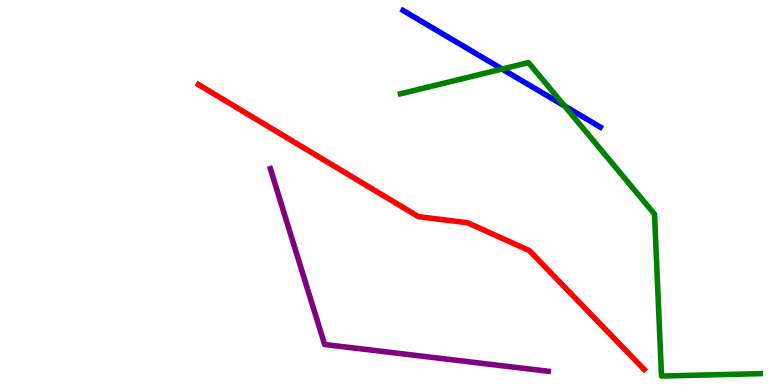[{'lines': ['blue', 'red'], 'intersections': []}, {'lines': ['green', 'red'], 'intersections': []}, {'lines': ['purple', 'red'], 'intersections': []}, {'lines': ['blue', 'green'], 'intersections': [{'x': 6.48, 'y': 8.21}, {'x': 7.28, 'y': 7.25}]}, {'lines': ['blue', 'purple'], 'intersections': []}, {'lines': ['green', 'purple'], 'intersections': []}]